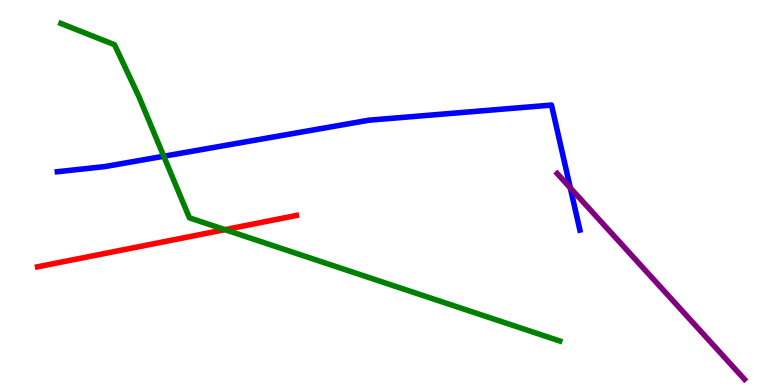[{'lines': ['blue', 'red'], 'intersections': []}, {'lines': ['green', 'red'], 'intersections': [{'x': 2.9, 'y': 4.04}]}, {'lines': ['purple', 'red'], 'intersections': []}, {'lines': ['blue', 'green'], 'intersections': [{'x': 2.11, 'y': 5.94}]}, {'lines': ['blue', 'purple'], 'intersections': [{'x': 7.36, 'y': 5.12}]}, {'lines': ['green', 'purple'], 'intersections': []}]